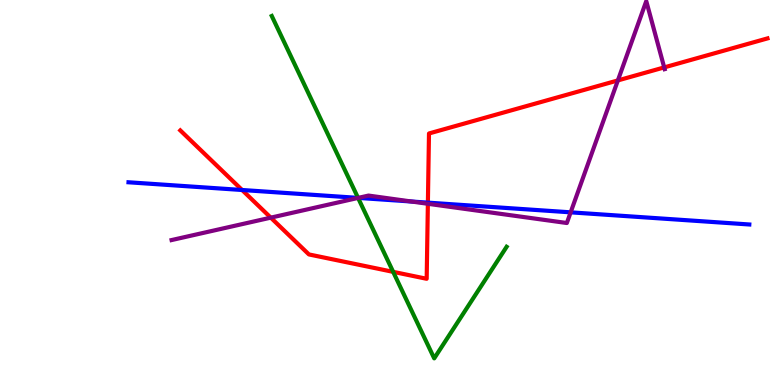[{'lines': ['blue', 'red'], 'intersections': [{'x': 3.12, 'y': 5.06}, {'x': 5.52, 'y': 4.74}]}, {'lines': ['green', 'red'], 'intersections': [{'x': 5.07, 'y': 2.94}]}, {'lines': ['purple', 'red'], 'intersections': [{'x': 3.49, 'y': 4.35}, {'x': 5.52, 'y': 4.71}, {'x': 7.97, 'y': 7.91}, {'x': 8.57, 'y': 8.25}]}, {'lines': ['blue', 'green'], 'intersections': [{'x': 4.62, 'y': 4.86}]}, {'lines': ['blue', 'purple'], 'intersections': [{'x': 4.62, 'y': 4.86}, {'x': 5.31, 'y': 4.77}, {'x': 7.36, 'y': 4.48}]}, {'lines': ['green', 'purple'], 'intersections': [{'x': 4.62, 'y': 4.86}]}]